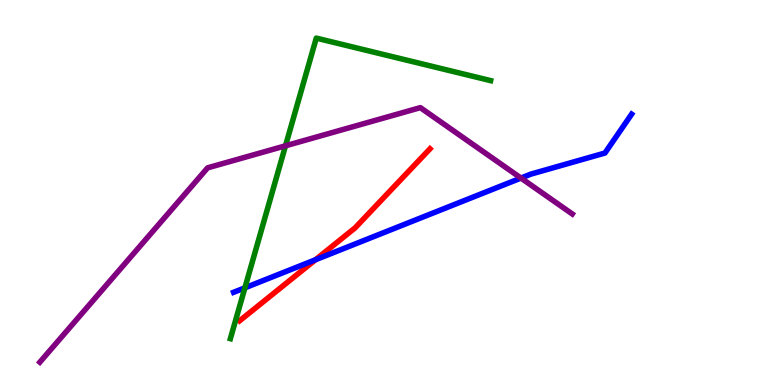[{'lines': ['blue', 'red'], 'intersections': [{'x': 4.07, 'y': 3.25}]}, {'lines': ['green', 'red'], 'intersections': []}, {'lines': ['purple', 'red'], 'intersections': []}, {'lines': ['blue', 'green'], 'intersections': [{'x': 3.16, 'y': 2.52}]}, {'lines': ['blue', 'purple'], 'intersections': [{'x': 6.72, 'y': 5.38}]}, {'lines': ['green', 'purple'], 'intersections': [{'x': 3.68, 'y': 6.21}]}]